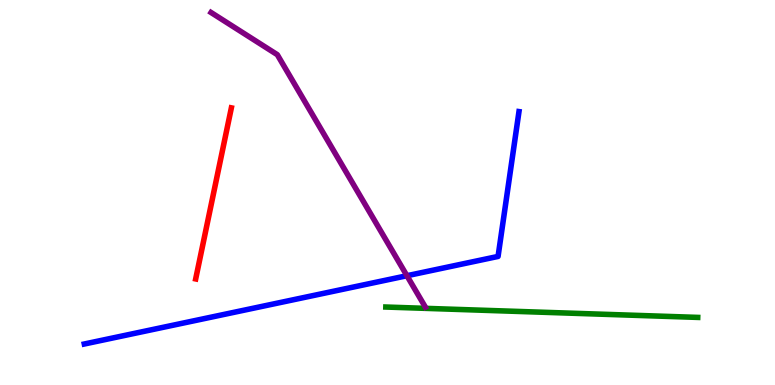[{'lines': ['blue', 'red'], 'intersections': []}, {'lines': ['green', 'red'], 'intersections': []}, {'lines': ['purple', 'red'], 'intersections': []}, {'lines': ['blue', 'green'], 'intersections': []}, {'lines': ['blue', 'purple'], 'intersections': [{'x': 5.25, 'y': 2.84}]}, {'lines': ['green', 'purple'], 'intersections': []}]